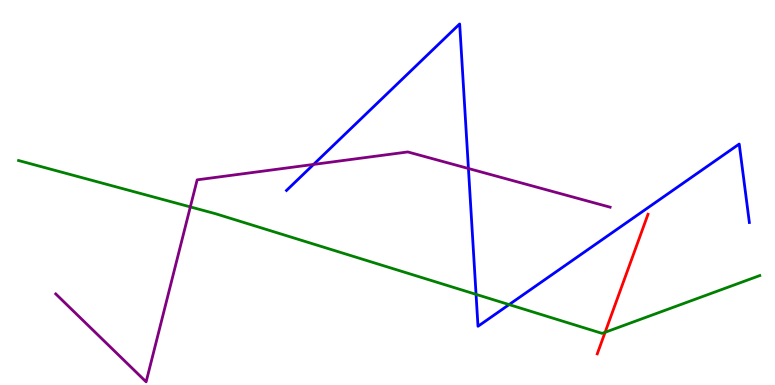[{'lines': ['blue', 'red'], 'intersections': []}, {'lines': ['green', 'red'], 'intersections': [{'x': 7.81, 'y': 1.37}]}, {'lines': ['purple', 'red'], 'intersections': []}, {'lines': ['blue', 'green'], 'intersections': [{'x': 6.14, 'y': 2.35}, {'x': 6.57, 'y': 2.09}]}, {'lines': ['blue', 'purple'], 'intersections': [{'x': 4.05, 'y': 5.73}, {'x': 6.04, 'y': 5.62}]}, {'lines': ['green', 'purple'], 'intersections': [{'x': 2.46, 'y': 4.63}]}]